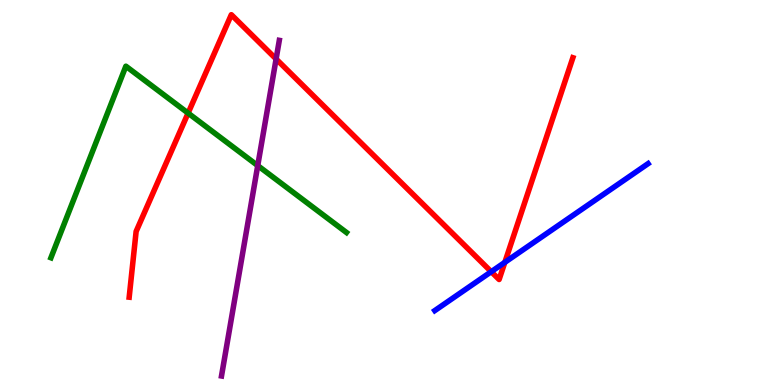[{'lines': ['blue', 'red'], 'intersections': [{'x': 6.34, 'y': 2.94}, {'x': 6.51, 'y': 3.19}]}, {'lines': ['green', 'red'], 'intersections': [{'x': 2.43, 'y': 7.06}]}, {'lines': ['purple', 'red'], 'intersections': [{'x': 3.56, 'y': 8.47}]}, {'lines': ['blue', 'green'], 'intersections': []}, {'lines': ['blue', 'purple'], 'intersections': []}, {'lines': ['green', 'purple'], 'intersections': [{'x': 3.33, 'y': 5.7}]}]